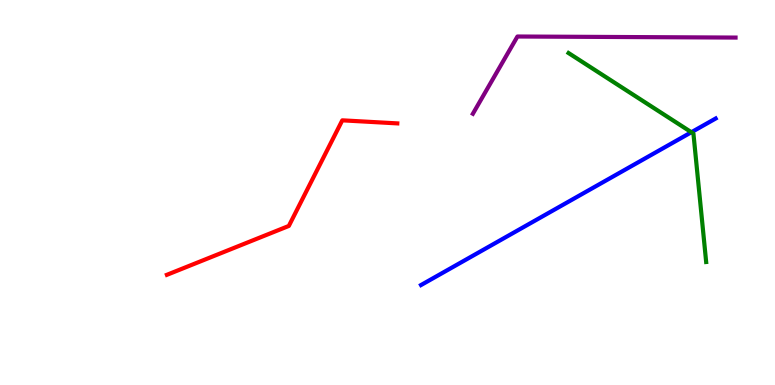[{'lines': ['blue', 'red'], 'intersections': []}, {'lines': ['green', 'red'], 'intersections': []}, {'lines': ['purple', 'red'], 'intersections': []}, {'lines': ['blue', 'green'], 'intersections': [{'x': 8.92, 'y': 6.57}]}, {'lines': ['blue', 'purple'], 'intersections': []}, {'lines': ['green', 'purple'], 'intersections': []}]